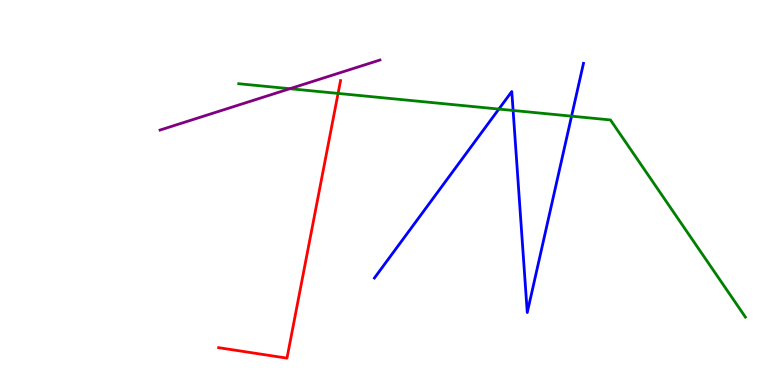[{'lines': ['blue', 'red'], 'intersections': []}, {'lines': ['green', 'red'], 'intersections': [{'x': 4.36, 'y': 7.57}]}, {'lines': ['purple', 'red'], 'intersections': []}, {'lines': ['blue', 'green'], 'intersections': [{'x': 6.44, 'y': 7.17}, {'x': 6.62, 'y': 7.13}, {'x': 7.37, 'y': 6.98}]}, {'lines': ['blue', 'purple'], 'intersections': []}, {'lines': ['green', 'purple'], 'intersections': [{'x': 3.74, 'y': 7.7}]}]